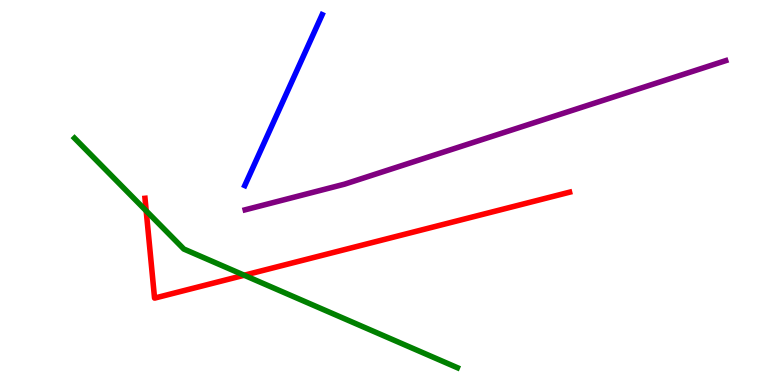[{'lines': ['blue', 'red'], 'intersections': []}, {'lines': ['green', 'red'], 'intersections': [{'x': 1.89, 'y': 4.52}, {'x': 3.15, 'y': 2.85}]}, {'lines': ['purple', 'red'], 'intersections': []}, {'lines': ['blue', 'green'], 'intersections': []}, {'lines': ['blue', 'purple'], 'intersections': []}, {'lines': ['green', 'purple'], 'intersections': []}]